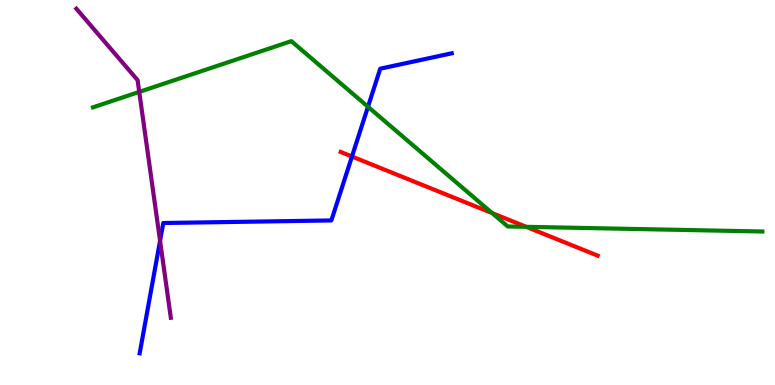[{'lines': ['blue', 'red'], 'intersections': [{'x': 4.54, 'y': 5.93}]}, {'lines': ['green', 'red'], 'intersections': [{'x': 6.35, 'y': 4.47}, {'x': 6.79, 'y': 4.11}]}, {'lines': ['purple', 'red'], 'intersections': []}, {'lines': ['blue', 'green'], 'intersections': [{'x': 4.75, 'y': 7.23}]}, {'lines': ['blue', 'purple'], 'intersections': [{'x': 2.07, 'y': 3.74}]}, {'lines': ['green', 'purple'], 'intersections': [{'x': 1.8, 'y': 7.61}]}]